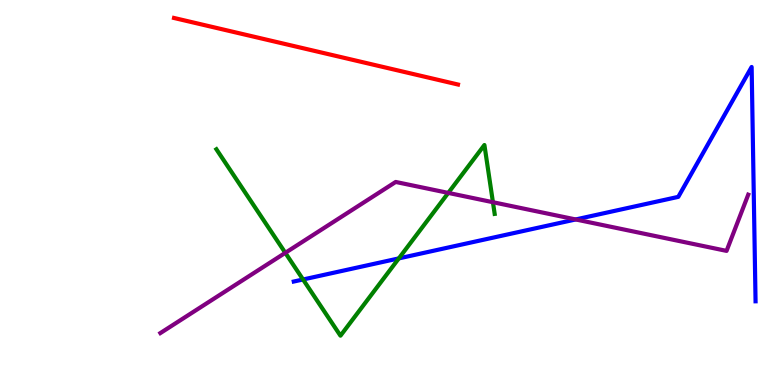[{'lines': ['blue', 'red'], 'intersections': []}, {'lines': ['green', 'red'], 'intersections': []}, {'lines': ['purple', 'red'], 'intersections': []}, {'lines': ['blue', 'green'], 'intersections': [{'x': 3.91, 'y': 2.74}, {'x': 5.15, 'y': 3.29}]}, {'lines': ['blue', 'purple'], 'intersections': [{'x': 7.43, 'y': 4.3}]}, {'lines': ['green', 'purple'], 'intersections': [{'x': 3.68, 'y': 3.43}, {'x': 5.78, 'y': 4.99}, {'x': 6.36, 'y': 4.75}]}]